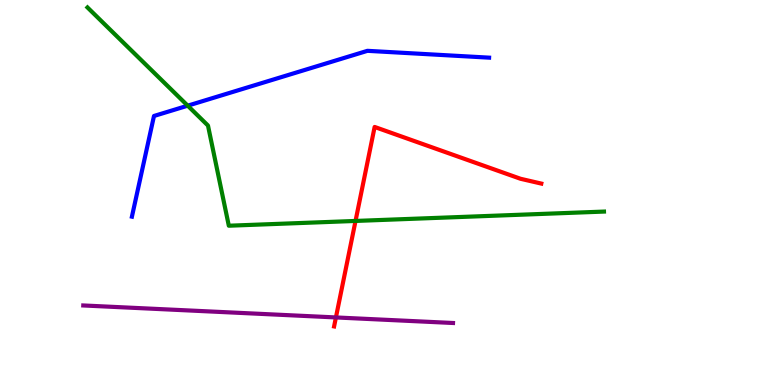[{'lines': ['blue', 'red'], 'intersections': []}, {'lines': ['green', 'red'], 'intersections': [{'x': 4.59, 'y': 4.26}]}, {'lines': ['purple', 'red'], 'intersections': [{'x': 4.33, 'y': 1.75}]}, {'lines': ['blue', 'green'], 'intersections': [{'x': 2.42, 'y': 7.26}]}, {'lines': ['blue', 'purple'], 'intersections': []}, {'lines': ['green', 'purple'], 'intersections': []}]